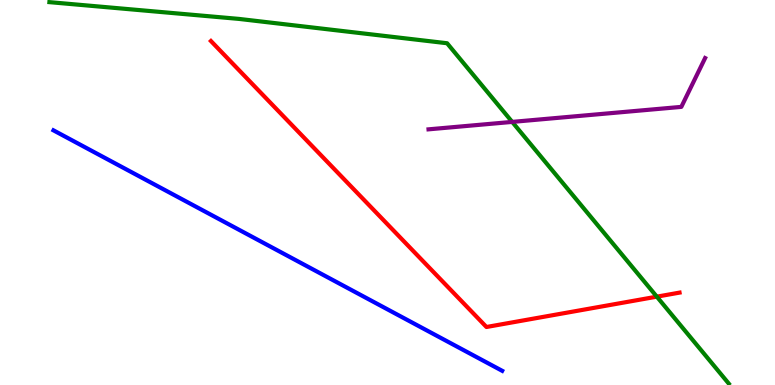[{'lines': ['blue', 'red'], 'intersections': []}, {'lines': ['green', 'red'], 'intersections': [{'x': 8.48, 'y': 2.29}]}, {'lines': ['purple', 'red'], 'intersections': []}, {'lines': ['blue', 'green'], 'intersections': []}, {'lines': ['blue', 'purple'], 'intersections': []}, {'lines': ['green', 'purple'], 'intersections': [{'x': 6.61, 'y': 6.83}]}]